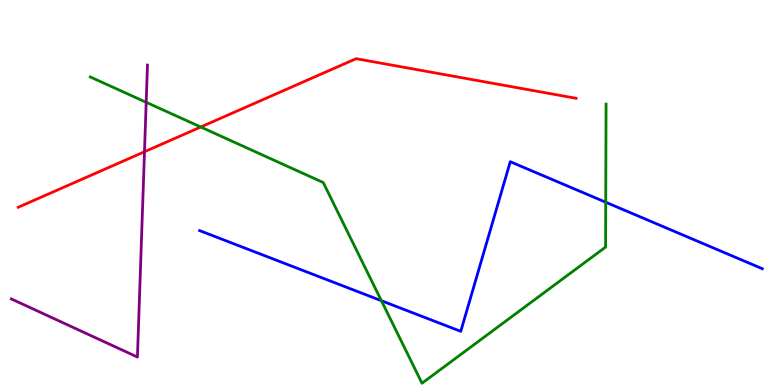[{'lines': ['blue', 'red'], 'intersections': []}, {'lines': ['green', 'red'], 'intersections': [{'x': 2.59, 'y': 6.7}]}, {'lines': ['purple', 'red'], 'intersections': [{'x': 1.86, 'y': 6.06}]}, {'lines': ['blue', 'green'], 'intersections': [{'x': 4.92, 'y': 2.19}, {'x': 7.82, 'y': 4.75}]}, {'lines': ['blue', 'purple'], 'intersections': []}, {'lines': ['green', 'purple'], 'intersections': [{'x': 1.89, 'y': 7.34}]}]